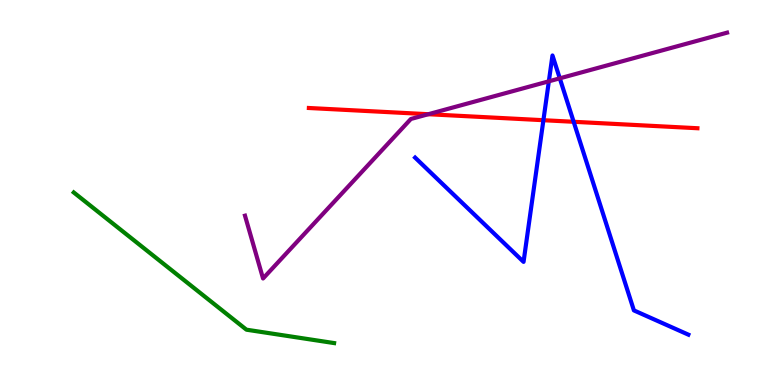[{'lines': ['blue', 'red'], 'intersections': [{'x': 7.01, 'y': 6.88}, {'x': 7.4, 'y': 6.84}]}, {'lines': ['green', 'red'], 'intersections': []}, {'lines': ['purple', 'red'], 'intersections': [{'x': 5.53, 'y': 7.03}]}, {'lines': ['blue', 'green'], 'intersections': []}, {'lines': ['blue', 'purple'], 'intersections': [{'x': 7.08, 'y': 7.89}, {'x': 7.22, 'y': 7.97}]}, {'lines': ['green', 'purple'], 'intersections': []}]